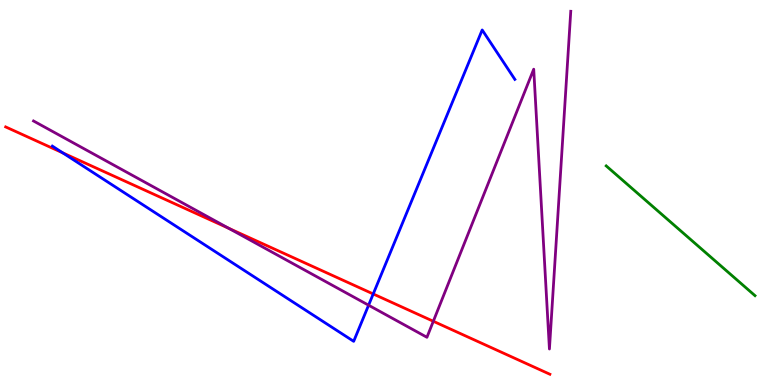[{'lines': ['blue', 'red'], 'intersections': [{'x': 0.81, 'y': 6.03}, {'x': 4.82, 'y': 2.36}]}, {'lines': ['green', 'red'], 'intersections': []}, {'lines': ['purple', 'red'], 'intersections': [{'x': 2.95, 'y': 4.07}, {'x': 5.59, 'y': 1.66}]}, {'lines': ['blue', 'green'], 'intersections': []}, {'lines': ['blue', 'purple'], 'intersections': [{'x': 4.76, 'y': 2.07}]}, {'lines': ['green', 'purple'], 'intersections': []}]